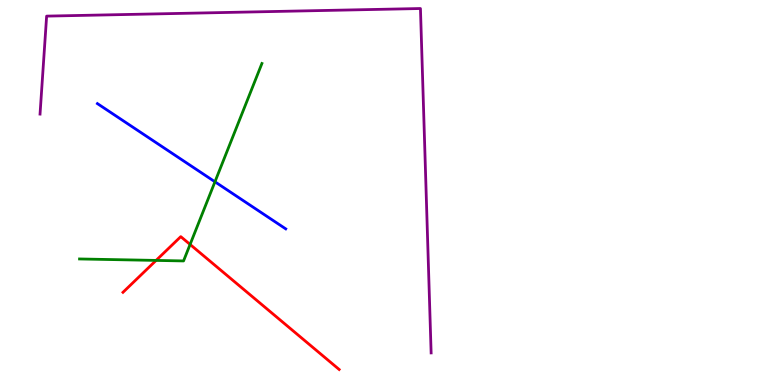[{'lines': ['blue', 'red'], 'intersections': []}, {'lines': ['green', 'red'], 'intersections': [{'x': 2.01, 'y': 3.24}, {'x': 2.45, 'y': 3.65}]}, {'lines': ['purple', 'red'], 'intersections': []}, {'lines': ['blue', 'green'], 'intersections': [{'x': 2.77, 'y': 5.28}]}, {'lines': ['blue', 'purple'], 'intersections': []}, {'lines': ['green', 'purple'], 'intersections': []}]